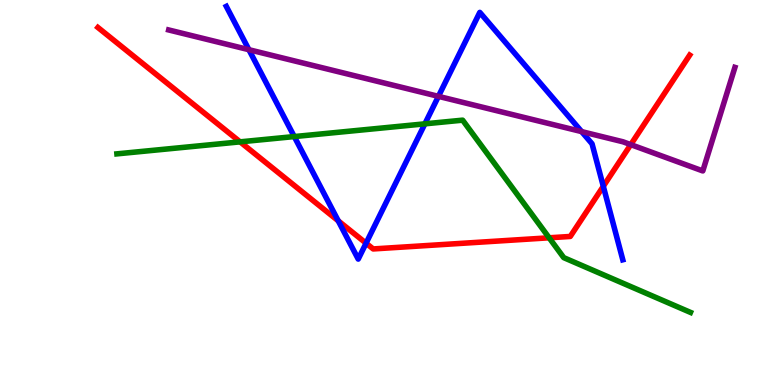[{'lines': ['blue', 'red'], 'intersections': [{'x': 4.36, 'y': 4.26}, {'x': 4.72, 'y': 3.68}, {'x': 7.78, 'y': 5.16}]}, {'lines': ['green', 'red'], 'intersections': [{'x': 3.1, 'y': 6.32}, {'x': 7.09, 'y': 3.82}]}, {'lines': ['purple', 'red'], 'intersections': [{'x': 8.14, 'y': 6.24}]}, {'lines': ['blue', 'green'], 'intersections': [{'x': 3.8, 'y': 6.45}, {'x': 5.48, 'y': 6.78}]}, {'lines': ['blue', 'purple'], 'intersections': [{'x': 3.21, 'y': 8.71}, {'x': 5.66, 'y': 7.5}, {'x': 7.5, 'y': 6.58}]}, {'lines': ['green', 'purple'], 'intersections': []}]